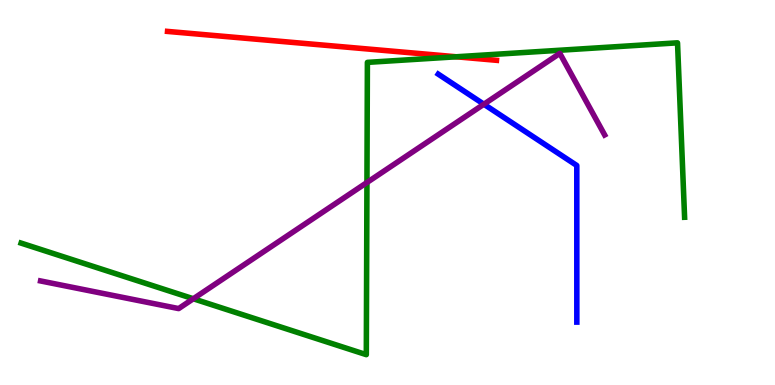[{'lines': ['blue', 'red'], 'intersections': []}, {'lines': ['green', 'red'], 'intersections': [{'x': 5.89, 'y': 8.53}]}, {'lines': ['purple', 'red'], 'intersections': []}, {'lines': ['blue', 'green'], 'intersections': []}, {'lines': ['blue', 'purple'], 'intersections': [{'x': 6.24, 'y': 7.29}]}, {'lines': ['green', 'purple'], 'intersections': [{'x': 2.49, 'y': 2.24}, {'x': 4.73, 'y': 5.26}]}]